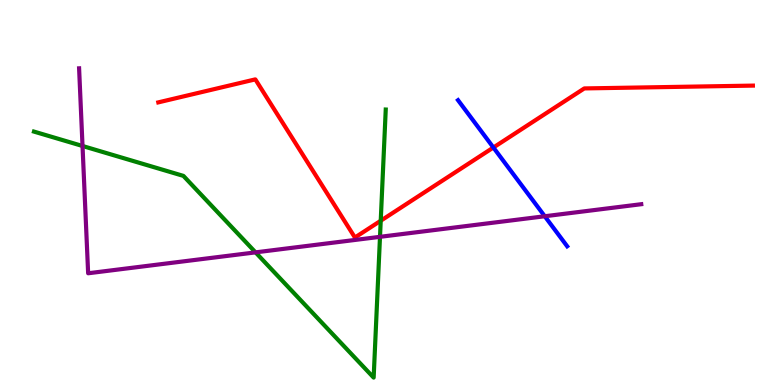[{'lines': ['blue', 'red'], 'intersections': [{'x': 6.37, 'y': 6.17}]}, {'lines': ['green', 'red'], 'intersections': [{'x': 4.91, 'y': 4.27}]}, {'lines': ['purple', 'red'], 'intersections': []}, {'lines': ['blue', 'green'], 'intersections': []}, {'lines': ['blue', 'purple'], 'intersections': [{'x': 7.03, 'y': 4.38}]}, {'lines': ['green', 'purple'], 'intersections': [{'x': 1.06, 'y': 6.21}, {'x': 3.3, 'y': 3.44}, {'x': 4.9, 'y': 3.85}]}]